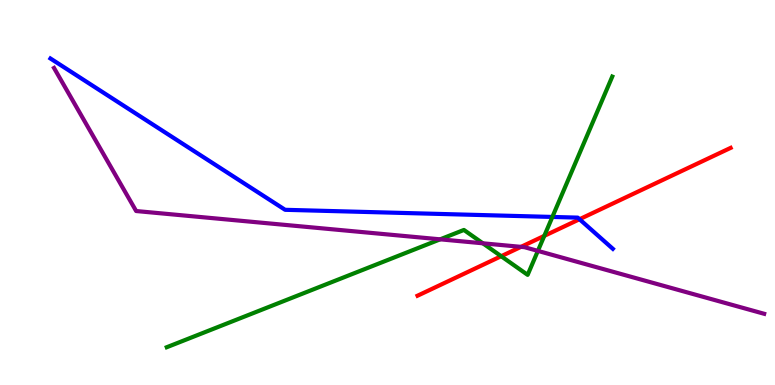[{'lines': ['blue', 'red'], 'intersections': [{'x': 7.48, 'y': 4.31}]}, {'lines': ['green', 'red'], 'intersections': [{'x': 6.47, 'y': 3.35}, {'x': 7.02, 'y': 3.87}]}, {'lines': ['purple', 'red'], 'intersections': [{'x': 6.72, 'y': 3.59}]}, {'lines': ['blue', 'green'], 'intersections': [{'x': 7.13, 'y': 4.37}]}, {'lines': ['blue', 'purple'], 'intersections': []}, {'lines': ['green', 'purple'], 'intersections': [{'x': 5.68, 'y': 3.78}, {'x': 6.23, 'y': 3.68}, {'x': 6.94, 'y': 3.48}]}]